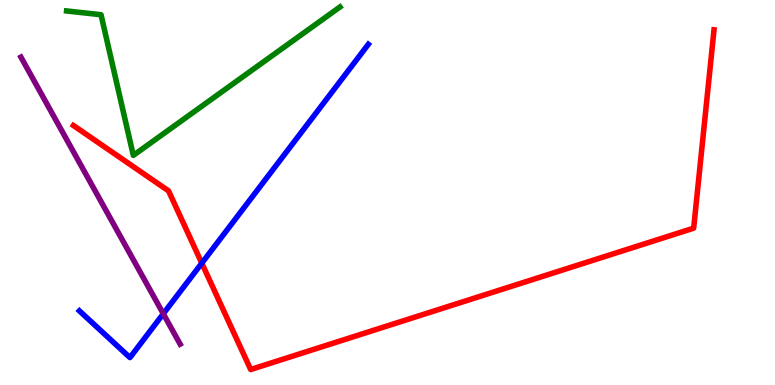[{'lines': ['blue', 'red'], 'intersections': [{'x': 2.6, 'y': 3.16}]}, {'lines': ['green', 'red'], 'intersections': []}, {'lines': ['purple', 'red'], 'intersections': []}, {'lines': ['blue', 'green'], 'intersections': []}, {'lines': ['blue', 'purple'], 'intersections': [{'x': 2.11, 'y': 1.85}]}, {'lines': ['green', 'purple'], 'intersections': []}]